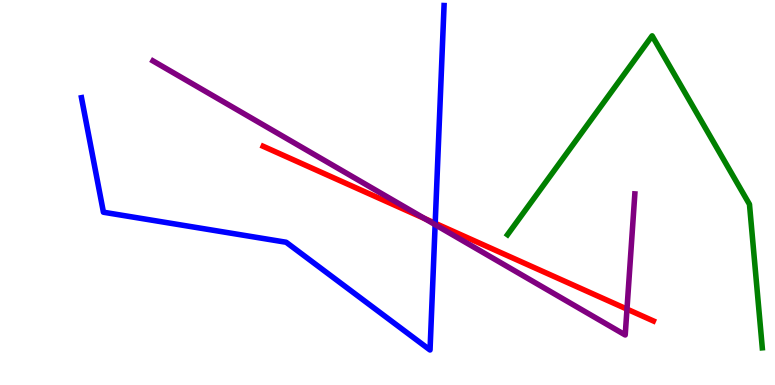[{'lines': ['blue', 'red'], 'intersections': [{'x': 5.62, 'y': 4.2}]}, {'lines': ['green', 'red'], 'intersections': []}, {'lines': ['purple', 'red'], 'intersections': [{'x': 5.48, 'y': 4.32}, {'x': 8.09, 'y': 1.97}]}, {'lines': ['blue', 'green'], 'intersections': []}, {'lines': ['blue', 'purple'], 'intersections': [{'x': 5.61, 'y': 4.16}]}, {'lines': ['green', 'purple'], 'intersections': []}]